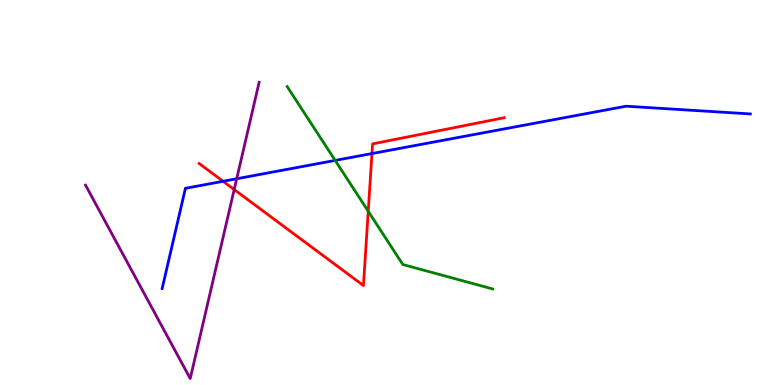[{'lines': ['blue', 'red'], 'intersections': [{'x': 2.88, 'y': 5.29}, {'x': 4.8, 'y': 6.01}]}, {'lines': ['green', 'red'], 'intersections': [{'x': 4.75, 'y': 4.51}]}, {'lines': ['purple', 'red'], 'intersections': [{'x': 3.02, 'y': 5.08}]}, {'lines': ['blue', 'green'], 'intersections': [{'x': 4.32, 'y': 5.83}]}, {'lines': ['blue', 'purple'], 'intersections': [{'x': 3.05, 'y': 5.36}]}, {'lines': ['green', 'purple'], 'intersections': []}]